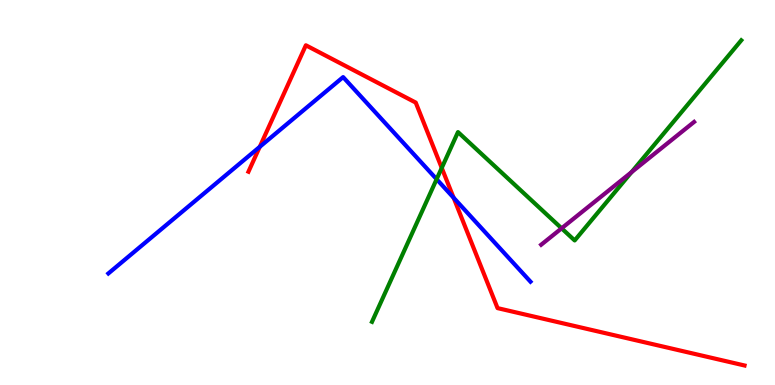[{'lines': ['blue', 'red'], 'intersections': [{'x': 3.35, 'y': 6.19}, {'x': 5.85, 'y': 4.86}]}, {'lines': ['green', 'red'], 'intersections': [{'x': 5.7, 'y': 5.64}]}, {'lines': ['purple', 'red'], 'intersections': []}, {'lines': ['blue', 'green'], 'intersections': [{'x': 5.63, 'y': 5.35}]}, {'lines': ['blue', 'purple'], 'intersections': []}, {'lines': ['green', 'purple'], 'intersections': [{'x': 7.25, 'y': 4.07}, {'x': 8.15, 'y': 5.53}]}]